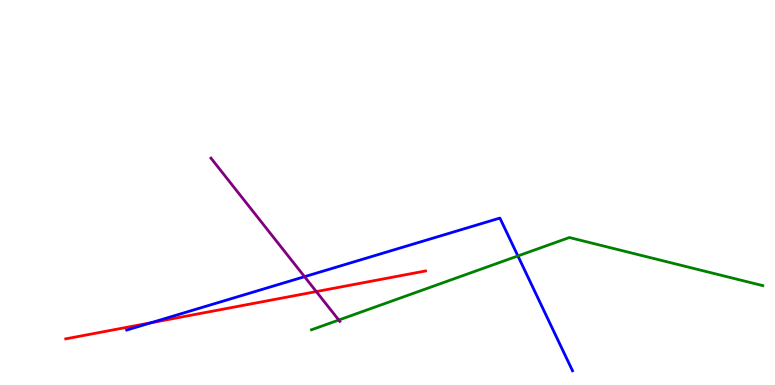[{'lines': ['blue', 'red'], 'intersections': [{'x': 1.95, 'y': 1.62}]}, {'lines': ['green', 'red'], 'intersections': []}, {'lines': ['purple', 'red'], 'intersections': [{'x': 4.08, 'y': 2.43}]}, {'lines': ['blue', 'green'], 'intersections': [{'x': 6.68, 'y': 3.35}]}, {'lines': ['blue', 'purple'], 'intersections': [{'x': 3.93, 'y': 2.81}]}, {'lines': ['green', 'purple'], 'intersections': [{'x': 4.37, 'y': 1.69}]}]